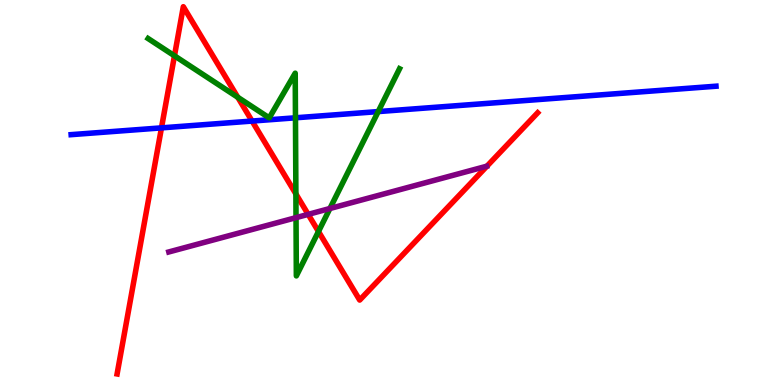[{'lines': ['blue', 'red'], 'intersections': [{'x': 2.08, 'y': 6.68}, {'x': 3.25, 'y': 6.86}]}, {'lines': ['green', 'red'], 'intersections': [{'x': 2.25, 'y': 8.55}, {'x': 3.07, 'y': 7.47}, {'x': 3.82, 'y': 4.96}, {'x': 4.11, 'y': 3.99}]}, {'lines': ['purple', 'red'], 'intersections': [{'x': 3.98, 'y': 4.43}]}, {'lines': ['blue', 'green'], 'intersections': [{'x': 3.81, 'y': 6.94}, {'x': 4.88, 'y': 7.1}]}, {'lines': ['blue', 'purple'], 'intersections': []}, {'lines': ['green', 'purple'], 'intersections': [{'x': 3.82, 'y': 4.35}, {'x': 4.26, 'y': 4.58}]}]